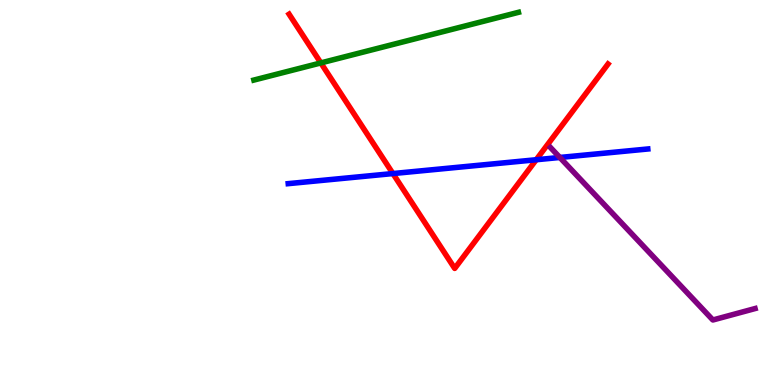[{'lines': ['blue', 'red'], 'intersections': [{'x': 5.07, 'y': 5.49}, {'x': 6.92, 'y': 5.85}]}, {'lines': ['green', 'red'], 'intersections': [{'x': 4.14, 'y': 8.37}]}, {'lines': ['purple', 'red'], 'intersections': []}, {'lines': ['blue', 'green'], 'intersections': []}, {'lines': ['blue', 'purple'], 'intersections': [{'x': 7.22, 'y': 5.91}]}, {'lines': ['green', 'purple'], 'intersections': []}]